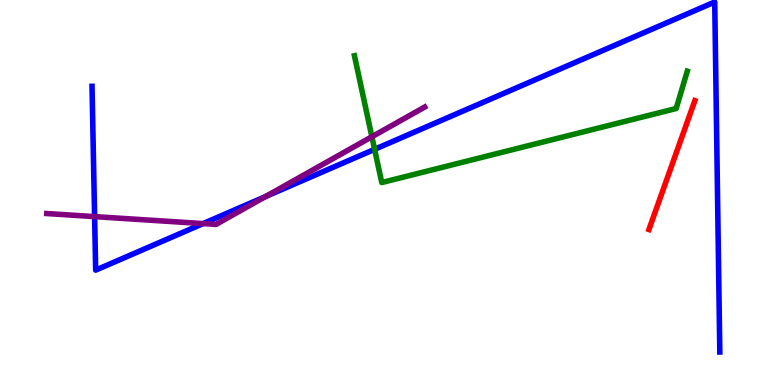[{'lines': ['blue', 'red'], 'intersections': []}, {'lines': ['green', 'red'], 'intersections': []}, {'lines': ['purple', 'red'], 'intersections': []}, {'lines': ['blue', 'green'], 'intersections': [{'x': 4.83, 'y': 6.12}]}, {'lines': ['blue', 'purple'], 'intersections': [{'x': 1.22, 'y': 4.37}, {'x': 2.62, 'y': 4.19}, {'x': 3.43, 'y': 4.89}]}, {'lines': ['green', 'purple'], 'intersections': [{'x': 4.8, 'y': 6.45}]}]